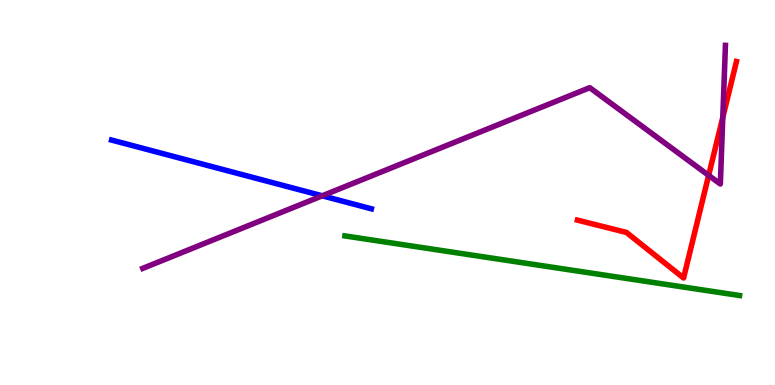[{'lines': ['blue', 'red'], 'intersections': []}, {'lines': ['green', 'red'], 'intersections': []}, {'lines': ['purple', 'red'], 'intersections': [{'x': 9.14, 'y': 5.44}, {'x': 9.33, 'y': 6.95}]}, {'lines': ['blue', 'green'], 'intersections': []}, {'lines': ['blue', 'purple'], 'intersections': [{'x': 4.16, 'y': 4.91}]}, {'lines': ['green', 'purple'], 'intersections': []}]